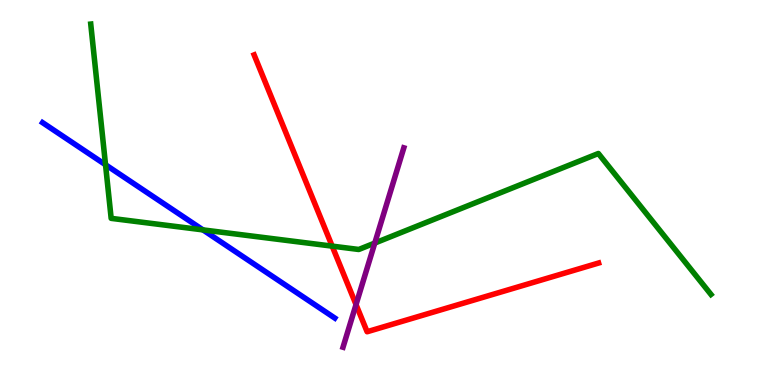[{'lines': ['blue', 'red'], 'intersections': []}, {'lines': ['green', 'red'], 'intersections': [{'x': 4.29, 'y': 3.61}]}, {'lines': ['purple', 'red'], 'intersections': [{'x': 4.59, 'y': 2.09}]}, {'lines': ['blue', 'green'], 'intersections': [{'x': 1.36, 'y': 5.72}, {'x': 2.62, 'y': 4.03}]}, {'lines': ['blue', 'purple'], 'intersections': []}, {'lines': ['green', 'purple'], 'intersections': [{'x': 4.84, 'y': 3.69}]}]